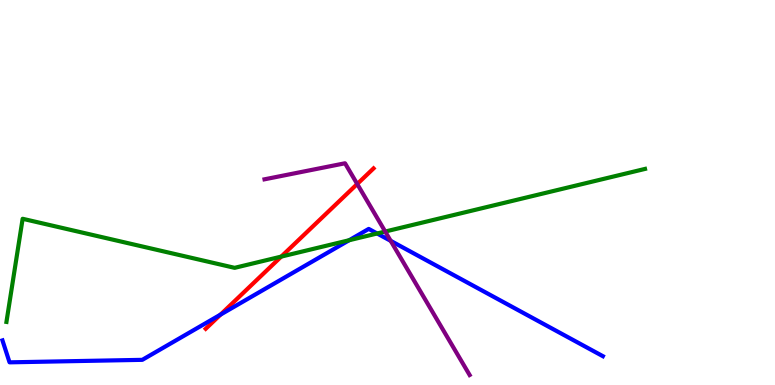[{'lines': ['blue', 'red'], 'intersections': [{'x': 2.85, 'y': 1.83}]}, {'lines': ['green', 'red'], 'intersections': [{'x': 3.63, 'y': 3.33}]}, {'lines': ['purple', 'red'], 'intersections': [{'x': 4.61, 'y': 5.22}]}, {'lines': ['blue', 'green'], 'intersections': [{'x': 4.51, 'y': 3.76}, {'x': 4.87, 'y': 3.94}]}, {'lines': ['blue', 'purple'], 'intersections': [{'x': 5.04, 'y': 3.74}]}, {'lines': ['green', 'purple'], 'intersections': [{'x': 4.97, 'y': 3.99}]}]